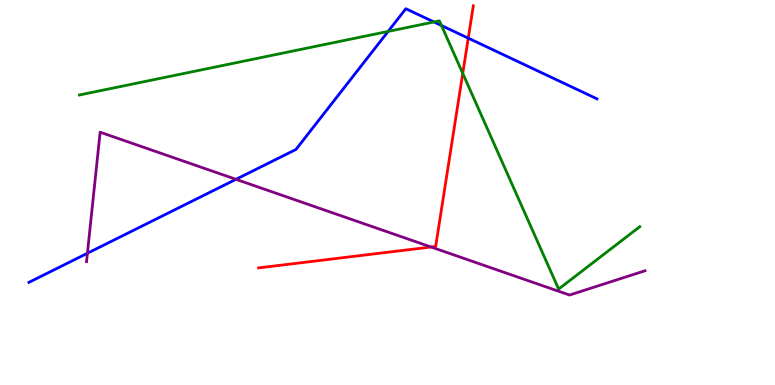[{'lines': ['blue', 'red'], 'intersections': [{'x': 6.04, 'y': 9.01}]}, {'lines': ['green', 'red'], 'intersections': [{'x': 5.97, 'y': 8.09}]}, {'lines': ['purple', 'red'], 'intersections': [{'x': 5.56, 'y': 3.58}]}, {'lines': ['blue', 'green'], 'intersections': [{'x': 5.01, 'y': 9.18}, {'x': 5.6, 'y': 9.43}, {'x': 5.7, 'y': 9.34}]}, {'lines': ['blue', 'purple'], 'intersections': [{'x': 1.13, 'y': 3.42}, {'x': 3.04, 'y': 5.34}]}, {'lines': ['green', 'purple'], 'intersections': []}]